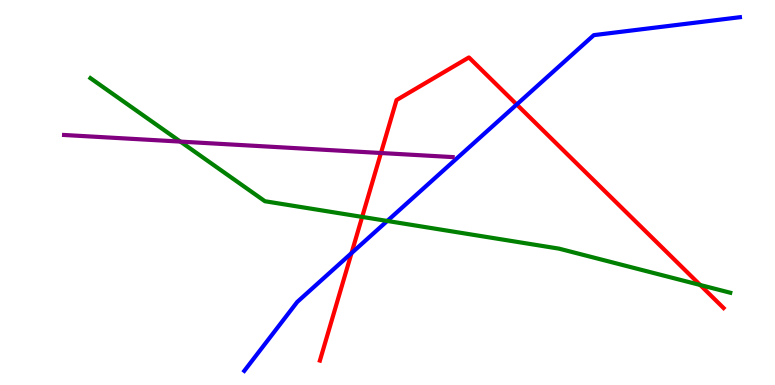[{'lines': ['blue', 'red'], 'intersections': [{'x': 4.54, 'y': 3.43}, {'x': 6.67, 'y': 7.29}]}, {'lines': ['green', 'red'], 'intersections': [{'x': 4.67, 'y': 4.37}, {'x': 9.03, 'y': 2.6}]}, {'lines': ['purple', 'red'], 'intersections': [{'x': 4.92, 'y': 6.03}]}, {'lines': ['blue', 'green'], 'intersections': [{'x': 5.0, 'y': 4.26}]}, {'lines': ['blue', 'purple'], 'intersections': []}, {'lines': ['green', 'purple'], 'intersections': [{'x': 2.33, 'y': 6.32}]}]